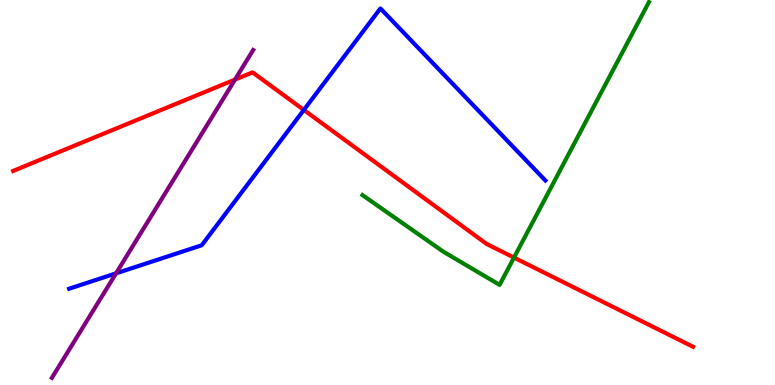[{'lines': ['blue', 'red'], 'intersections': [{'x': 3.92, 'y': 7.14}]}, {'lines': ['green', 'red'], 'intersections': [{'x': 6.63, 'y': 3.31}]}, {'lines': ['purple', 'red'], 'intersections': [{'x': 3.03, 'y': 7.93}]}, {'lines': ['blue', 'green'], 'intersections': []}, {'lines': ['blue', 'purple'], 'intersections': [{'x': 1.5, 'y': 2.9}]}, {'lines': ['green', 'purple'], 'intersections': []}]